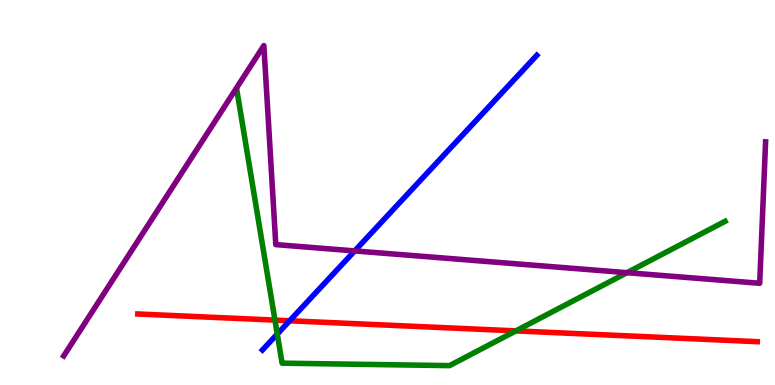[{'lines': ['blue', 'red'], 'intersections': [{'x': 3.74, 'y': 1.67}]}, {'lines': ['green', 'red'], 'intersections': [{'x': 3.55, 'y': 1.69}, {'x': 6.66, 'y': 1.41}]}, {'lines': ['purple', 'red'], 'intersections': []}, {'lines': ['blue', 'green'], 'intersections': [{'x': 3.58, 'y': 1.32}]}, {'lines': ['blue', 'purple'], 'intersections': [{'x': 4.58, 'y': 3.48}]}, {'lines': ['green', 'purple'], 'intersections': [{'x': 8.09, 'y': 2.92}]}]